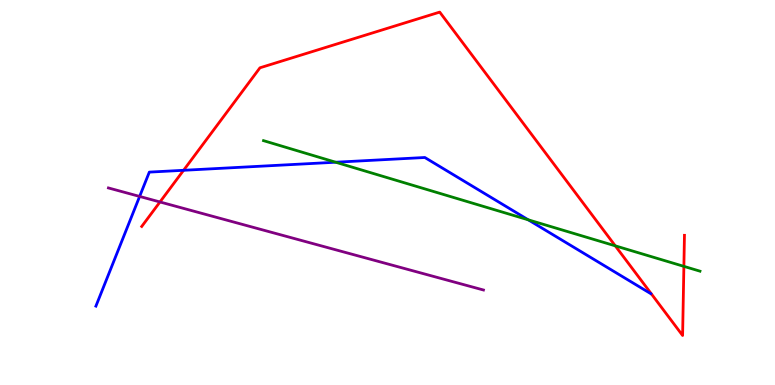[{'lines': ['blue', 'red'], 'intersections': [{'x': 2.37, 'y': 5.58}]}, {'lines': ['green', 'red'], 'intersections': [{'x': 7.94, 'y': 3.61}, {'x': 8.82, 'y': 3.08}]}, {'lines': ['purple', 'red'], 'intersections': [{'x': 2.06, 'y': 4.75}]}, {'lines': ['blue', 'green'], 'intersections': [{'x': 4.33, 'y': 5.79}, {'x': 6.82, 'y': 4.29}]}, {'lines': ['blue', 'purple'], 'intersections': [{'x': 1.8, 'y': 4.9}]}, {'lines': ['green', 'purple'], 'intersections': []}]